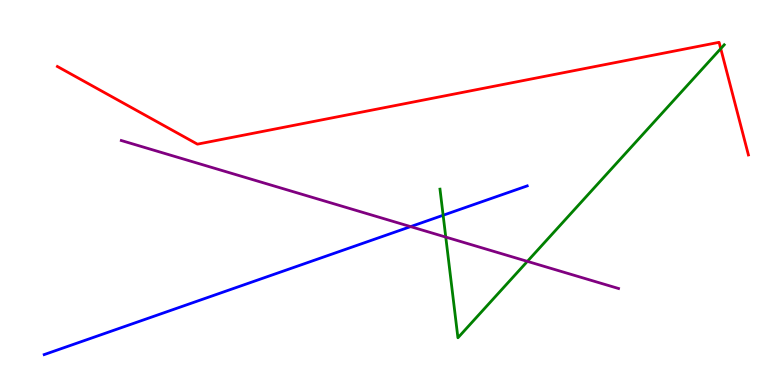[{'lines': ['blue', 'red'], 'intersections': []}, {'lines': ['green', 'red'], 'intersections': [{'x': 9.3, 'y': 8.74}]}, {'lines': ['purple', 'red'], 'intersections': []}, {'lines': ['blue', 'green'], 'intersections': [{'x': 5.72, 'y': 4.41}]}, {'lines': ['blue', 'purple'], 'intersections': [{'x': 5.3, 'y': 4.11}]}, {'lines': ['green', 'purple'], 'intersections': [{'x': 5.75, 'y': 3.84}, {'x': 6.8, 'y': 3.21}]}]